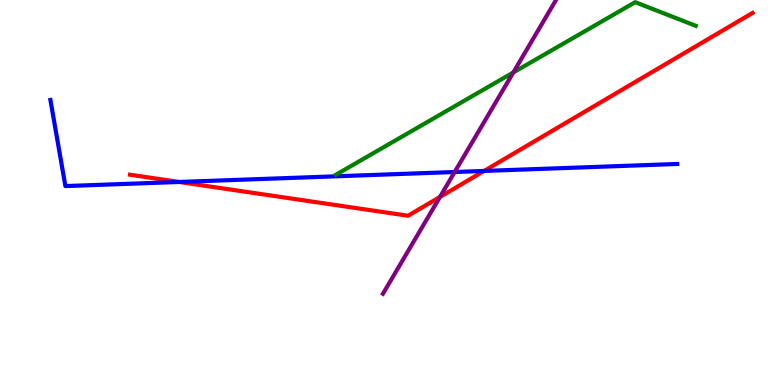[{'lines': ['blue', 'red'], 'intersections': [{'x': 2.31, 'y': 5.27}, {'x': 6.25, 'y': 5.56}]}, {'lines': ['green', 'red'], 'intersections': []}, {'lines': ['purple', 'red'], 'intersections': [{'x': 5.68, 'y': 4.89}]}, {'lines': ['blue', 'green'], 'intersections': []}, {'lines': ['blue', 'purple'], 'intersections': [{'x': 5.87, 'y': 5.53}]}, {'lines': ['green', 'purple'], 'intersections': [{'x': 6.62, 'y': 8.12}]}]